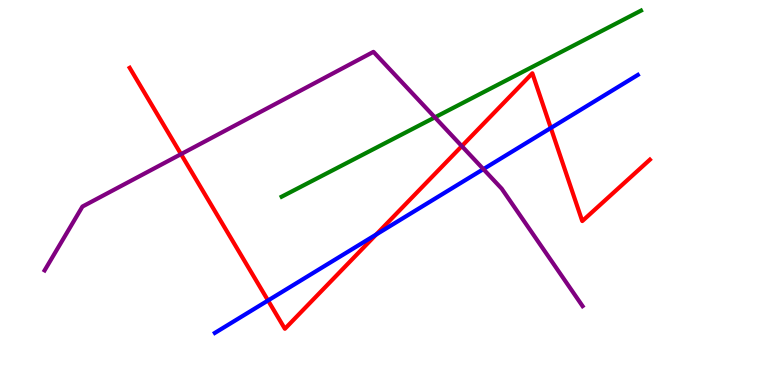[{'lines': ['blue', 'red'], 'intersections': [{'x': 3.46, 'y': 2.2}, {'x': 4.85, 'y': 3.91}, {'x': 7.11, 'y': 6.68}]}, {'lines': ['green', 'red'], 'intersections': []}, {'lines': ['purple', 'red'], 'intersections': [{'x': 2.34, 'y': 6.0}, {'x': 5.96, 'y': 6.2}]}, {'lines': ['blue', 'green'], 'intersections': []}, {'lines': ['blue', 'purple'], 'intersections': [{'x': 6.24, 'y': 5.61}]}, {'lines': ['green', 'purple'], 'intersections': [{'x': 5.61, 'y': 6.95}]}]